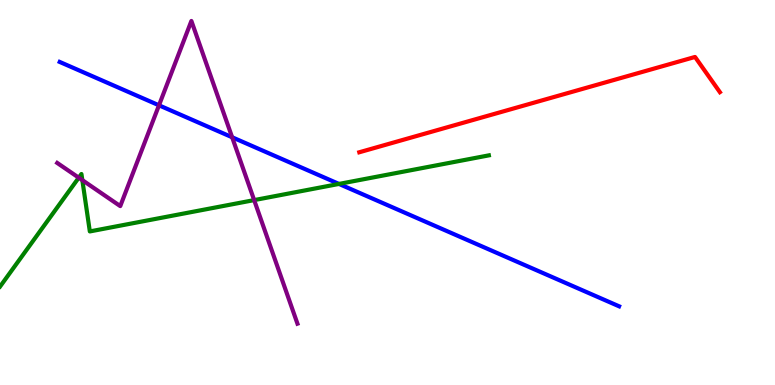[{'lines': ['blue', 'red'], 'intersections': []}, {'lines': ['green', 'red'], 'intersections': []}, {'lines': ['purple', 'red'], 'intersections': []}, {'lines': ['blue', 'green'], 'intersections': [{'x': 4.37, 'y': 5.22}]}, {'lines': ['blue', 'purple'], 'intersections': [{'x': 2.05, 'y': 7.26}, {'x': 3.0, 'y': 6.43}]}, {'lines': ['green', 'purple'], 'intersections': [{'x': 1.02, 'y': 5.38}, {'x': 1.06, 'y': 5.32}, {'x': 3.28, 'y': 4.8}]}]